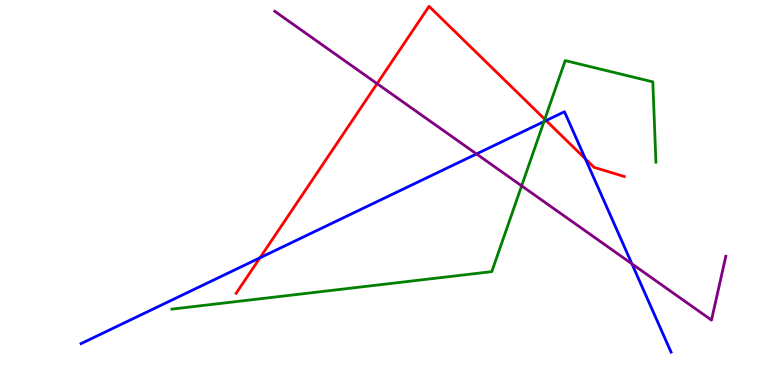[{'lines': ['blue', 'red'], 'intersections': [{'x': 3.36, 'y': 3.3}, {'x': 7.05, 'y': 6.87}, {'x': 7.55, 'y': 5.87}]}, {'lines': ['green', 'red'], 'intersections': [{'x': 7.03, 'y': 6.9}]}, {'lines': ['purple', 'red'], 'intersections': [{'x': 4.87, 'y': 7.83}]}, {'lines': ['blue', 'green'], 'intersections': [{'x': 7.02, 'y': 6.84}]}, {'lines': ['blue', 'purple'], 'intersections': [{'x': 6.15, 'y': 6.0}, {'x': 8.15, 'y': 3.15}]}, {'lines': ['green', 'purple'], 'intersections': [{'x': 6.73, 'y': 5.17}]}]